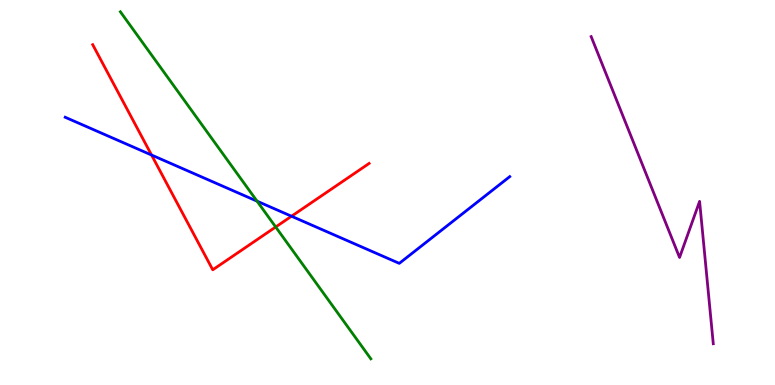[{'lines': ['blue', 'red'], 'intersections': [{'x': 1.96, 'y': 5.97}, {'x': 3.76, 'y': 4.38}]}, {'lines': ['green', 'red'], 'intersections': [{'x': 3.56, 'y': 4.1}]}, {'lines': ['purple', 'red'], 'intersections': []}, {'lines': ['blue', 'green'], 'intersections': [{'x': 3.32, 'y': 4.77}]}, {'lines': ['blue', 'purple'], 'intersections': []}, {'lines': ['green', 'purple'], 'intersections': []}]